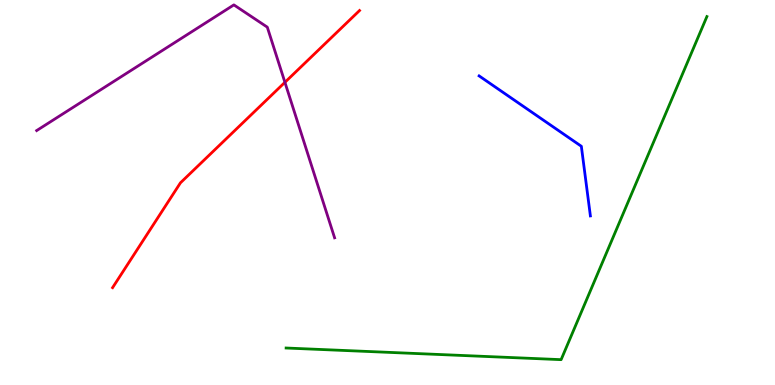[{'lines': ['blue', 'red'], 'intersections': []}, {'lines': ['green', 'red'], 'intersections': []}, {'lines': ['purple', 'red'], 'intersections': [{'x': 3.68, 'y': 7.86}]}, {'lines': ['blue', 'green'], 'intersections': []}, {'lines': ['blue', 'purple'], 'intersections': []}, {'lines': ['green', 'purple'], 'intersections': []}]